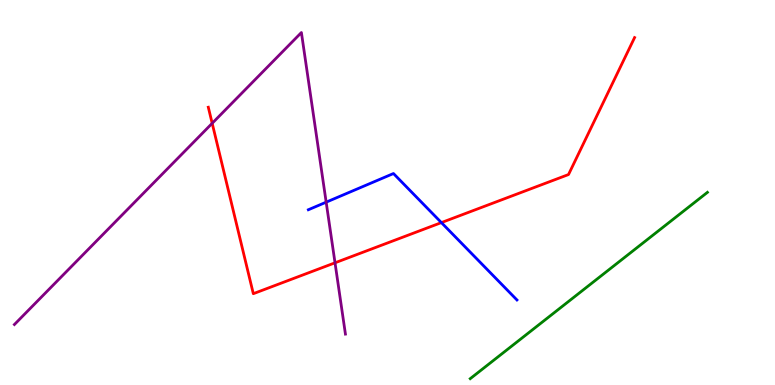[{'lines': ['blue', 'red'], 'intersections': [{'x': 5.7, 'y': 4.22}]}, {'lines': ['green', 'red'], 'intersections': []}, {'lines': ['purple', 'red'], 'intersections': [{'x': 2.74, 'y': 6.8}, {'x': 4.32, 'y': 3.17}]}, {'lines': ['blue', 'green'], 'intersections': []}, {'lines': ['blue', 'purple'], 'intersections': [{'x': 4.21, 'y': 4.75}]}, {'lines': ['green', 'purple'], 'intersections': []}]